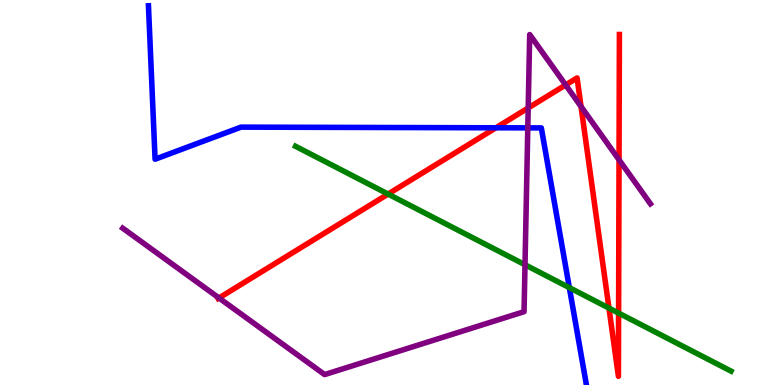[{'lines': ['blue', 'red'], 'intersections': [{'x': 6.4, 'y': 6.68}]}, {'lines': ['green', 'red'], 'intersections': [{'x': 5.01, 'y': 4.96}, {'x': 7.86, 'y': 2.0}, {'x': 7.98, 'y': 1.87}]}, {'lines': ['purple', 'red'], 'intersections': [{'x': 2.83, 'y': 2.26}, {'x': 6.82, 'y': 7.2}, {'x': 7.3, 'y': 7.79}, {'x': 7.5, 'y': 7.23}, {'x': 7.99, 'y': 5.85}]}, {'lines': ['blue', 'green'], 'intersections': [{'x': 7.35, 'y': 2.53}]}, {'lines': ['blue', 'purple'], 'intersections': [{'x': 6.81, 'y': 6.68}]}, {'lines': ['green', 'purple'], 'intersections': [{'x': 6.77, 'y': 3.12}]}]